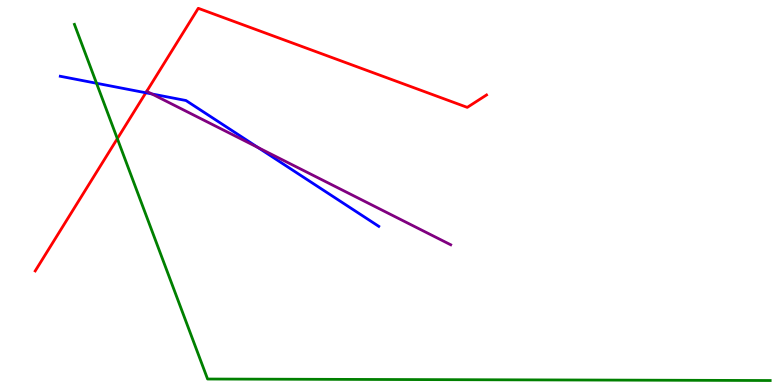[{'lines': ['blue', 'red'], 'intersections': [{'x': 1.88, 'y': 7.59}]}, {'lines': ['green', 'red'], 'intersections': [{'x': 1.51, 'y': 6.4}]}, {'lines': ['purple', 'red'], 'intersections': []}, {'lines': ['blue', 'green'], 'intersections': [{'x': 1.25, 'y': 7.84}]}, {'lines': ['blue', 'purple'], 'intersections': [{'x': 1.96, 'y': 7.56}, {'x': 3.33, 'y': 6.17}]}, {'lines': ['green', 'purple'], 'intersections': []}]